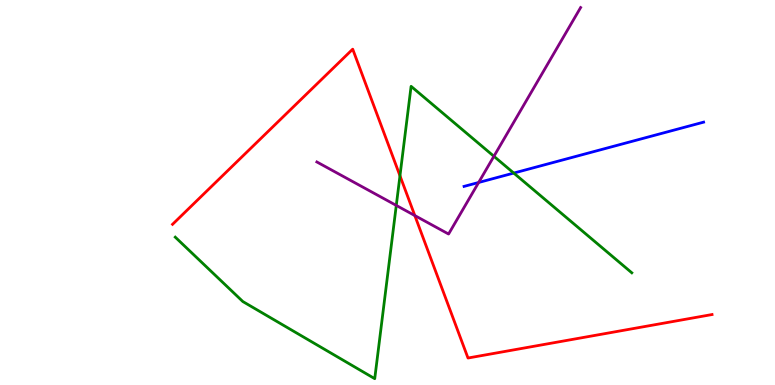[{'lines': ['blue', 'red'], 'intersections': []}, {'lines': ['green', 'red'], 'intersections': [{'x': 5.16, 'y': 5.43}]}, {'lines': ['purple', 'red'], 'intersections': [{'x': 5.35, 'y': 4.4}]}, {'lines': ['blue', 'green'], 'intersections': [{'x': 6.63, 'y': 5.5}]}, {'lines': ['blue', 'purple'], 'intersections': [{'x': 6.18, 'y': 5.26}]}, {'lines': ['green', 'purple'], 'intersections': [{'x': 5.11, 'y': 4.66}, {'x': 6.37, 'y': 5.94}]}]